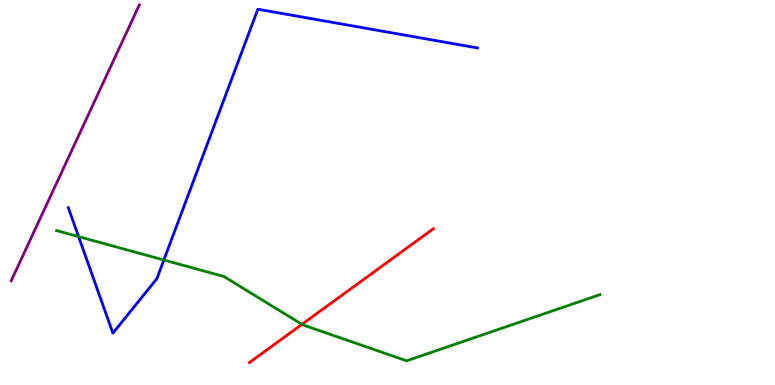[{'lines': ['blue', 'red'], 'intersections': []}, {'lines': ['green', 'red'], 'intersections': [{'x': 3.9, 'y': 1.58}]}, {'lines': ['purple', 'red'], 'intersections': []}, {'lines': ['blue', 'green'], 'intersections': [{'x': 1.01, 'y': 3.85}, {'x': 2.11, 'y': 3.25}]}, {'lines': ['blue', 'purple'], 'intersections': []}, {'lines': ['green', 'purple'], 'intersections': []}]